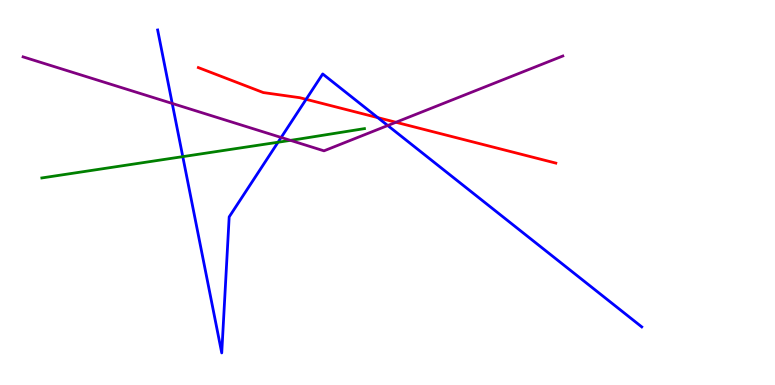[{'lines': ['blue', 'red'], 'intersections': [{'x': 3.95, 'y': 7.42}, {'x': 4.87, 'y': 6.94}]}, {'lines': ['green', 'red'], 'intersections': []}, {'lines': ['purple', 'red'], 'intersections': [{'x': 5.11, 'y': 6.82}]}, {'lines': ['blue', 'green'], 'intersections': [{'x': 2.36, 'y': 5.93}, {'x': 3.59, 'y': 6.31}]}, {'lines': ['blue', 'purple'], 'intersections': [{'x': 2.22, 'y': 7.31}, {'x': 3.63, 'y': 6.43}, {'x': 5.0, 'y': 6.74}]}, {'lines': ['green', 'purple'], 'intersections': [{'x': 3.75, 'y': 6.35}]}]